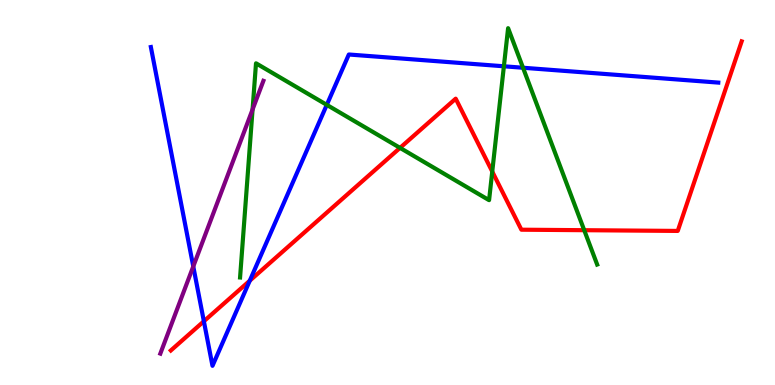[{'lines': ['blue', 'red'], 'intersections': [{'x': 2.63, 'y': 1.66}, {'x': 3.22, 'y': 2.71}]}, {'lines': ['green', 'red'], 'intersections': [{'x': 5.16, 'y': 6.16}, {'x': 6.35, 'y': 5.54}, {'x': 7.54, 'y': 4.02}]}, {'lines': ['purple', 'red'], 'intersections': []}, {'lines': ['blue', 'green'], 'intersections': [{'x': 4.22, 'y': 7.28}, {'x': 6.5, 'y': 8.28}, {'x': 6.75, 'y': 8.24}]}, {'lines': ['blue', 'purple'], 'intersections': [{'x': 2.49, 'y': 3.08}]}, {'lines': ['green', 'purple'], 'intersections': [{'x': 3.26, 'y': 7.16}]}]